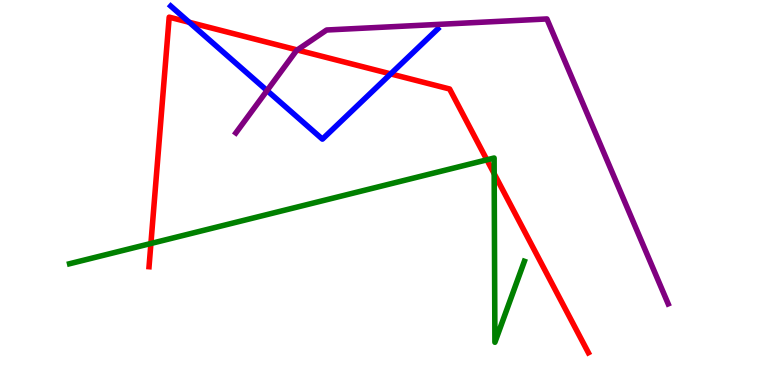[{'lines': ['blue', 'red'], 'intersections': [{'x': 2.44, 'y': 9.42}, {'x': 5.04, 'y': 8.08}]}, {'lines': ['green', 'red'], 'intersections': [{'x': 1.95, 'y': 3.68}, {'x': 6.28, 'y': 5.85}, {'x': 6.38, 'y': 5.49}]}, {'lines': ['purple', 'red'], 'intersections': [{'x': 3.84, 'y': 8.7}]}, {'lines': ['blue', 'green'], 'intersections': []}, {'lines': ['blue', 'purple'], 'intersections': [{'x': 3.45, 'y': 7.65}]}, {'lines': ['green', 'purple'], 'intersections': []}]